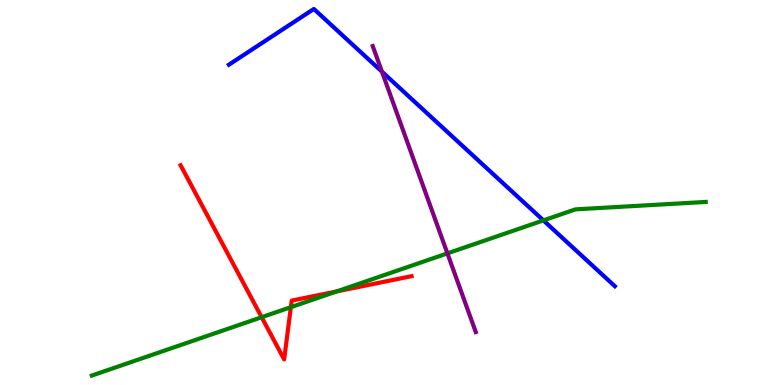[{'lines': ['blue', 'red'], 'intersections': []}, {'lines': ['green', 'red'], 'intersections': [{'x': 3.38, 'y': 1.76}, {'x': 3.75, 'y': 2.02}, {'x': 4.34, 'y': 2.43}]}, {'lines': ['purple', 'red'], 'intersections': []}, {'lines': ['blue', 'green'], 'intersections': [{'x': 7.01, 'y': 4.28}]}, {'lines': ['blue', 'purple'], 'intersections': [{'x': 4.93, 'y': 8.14}]}, {'lines': ['green', 'purple'], 'intersections': [{'x': 5.77, 'y': 3.42}]}]